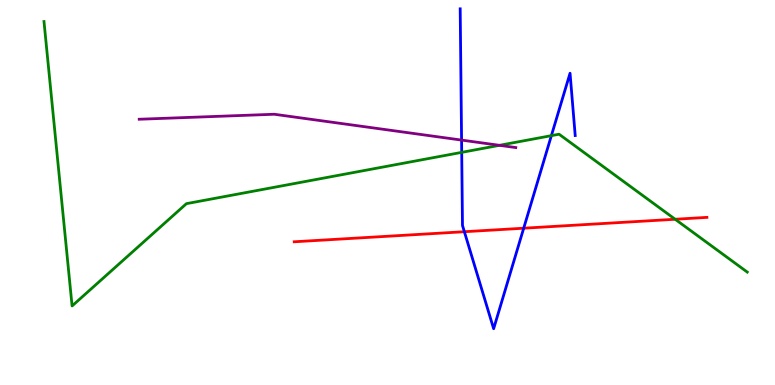[{'lines': ['blue', 'red'], 'intersections': [{'x': 5.99, 'y': 3.98}, {'x': 6.76, 'y': 4.07}]}, {'lines': ['green', 'red'], 'intersections': [{'x': 8.71, 'y': 4.31}]}, {'lines': ['purple', 'red'], 'intersections': []}, {'lines': ['blue', 'green'], 'intersections': [{'x': 5.96, 'y': 6.04}, {'x': 7.11, 'y': 6.48}]}, {'lines': ['blue', 'purple'], 'intersections': [{'x': 5.96, 'y': 6.36}]}, {'lines': ['green', 'purple'], 'intersections': [{'x': 6.44, 'y': 6.23}]}]